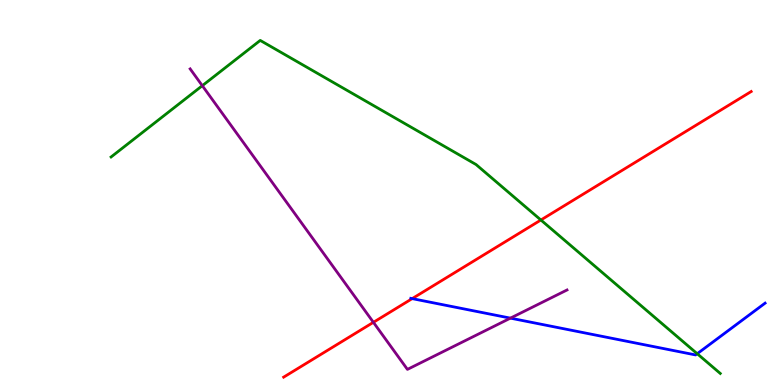[{'lines': ['blue', 'red'], 'intersections': [{'x': 5.32, 'y': 2.24}]}, {'lines': ['green', 'red'], 'intersections': [{'x': 6.98, 'y': 4.29}]}, {'lines': ['purple', 'red'], 'intersections': [{'x': 4.82, 'y': 1.63}]}, {'lines': ['blue', 'green'], 'intersections': [{'x': 9.0, 'y': 0.812}]}, {'lines': ['blue', 'purple'], 'intersections': [{'x': 6.59, 'y': 1.74}]}, {'lines': ['green', 'purple'], 'intersections': [{'x': 2.61, 'y': 7.77}]}]